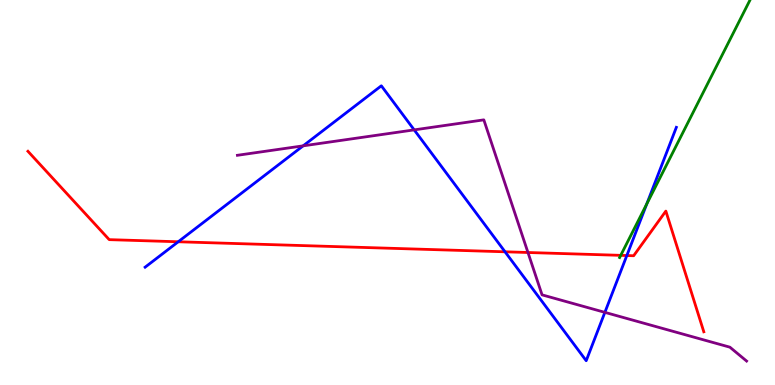[{'lines': ['blue', 'red'], 'intersections': [{'x': 2.3, 'y': 3.72}, {'x': 6.52, 'y': 3.46}, {'x': 8.09, 'y': 3.36}]}, {'lines': ['green', 'red'], 'intersections': [{'x': 8.01, 'y': 3.37}]}, {'lines': ['purple', 'red'], 'intersections': [{'x': 6.81, 'y': 3.44}]}, {'lines': ['blue', 'green'], 'intersections': [{'x': 8.35, 'y': 4.7}]}, {'lines': ['blue', 'purple'], 'intersections': [{'x': 3.91, 'y': 6.21}, {'x': 5.34, 'y': 6.63}, {'x': 7.8, 'y': 1.89}]}, {'lines': ['green', 'purple'], 'intersections': []}]